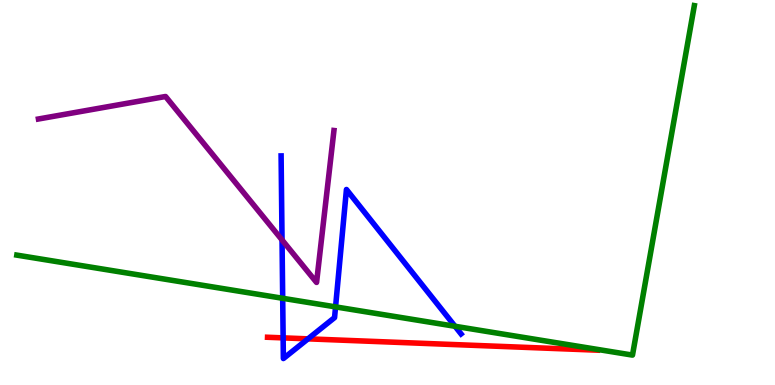[{'lines': ['blue', 'red'], 'intersections': [{'x': 3.65, 'y': 1.22}, {'x': 3.97, 'y': 1.2}]}, {'lines': ['green', 'red'], 'intersections': []}, {'lines': ['purple', 'red'], 'intersections': []}, {'lines': ['blue', 'green'], 'intersections': [{'x': 3.65, 'y': 2.25}, {'x': 4.33, 'y': 2.03}, {'x': 5.87, 'y': 1.53}]}, {'lines': ['blue', 'purple'], 'intersections': [{'x': 3.64, 'y': 3.77}]}, {'lines': ['green', 'purple'], 'intersections': []}]